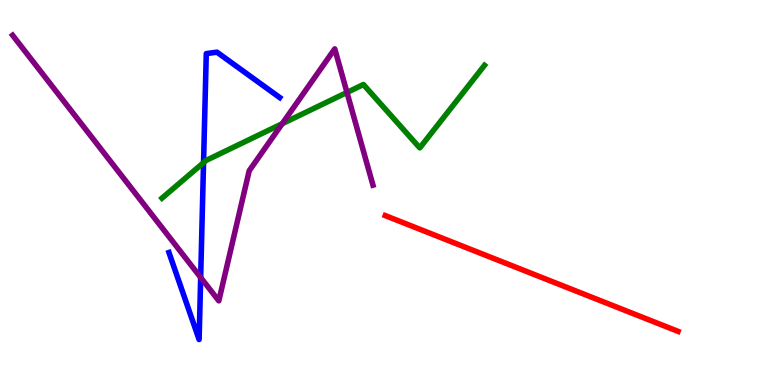[{'lines': ['blue', 'red'], 'intersections': []}, {'lines': ['green', 'red'], 'intersections': []}, {'lines': ['purple', 'red'], 'intersections': []}, {'lines': ['blue', 'green'], 'intersections': [{'x': 2.63, 'y': 5.78}]}, {'lines': ['blue', 'purple'], 'intersections': [{'x': 2.59, 'y': 2.79}]}, {'lines': ['green', 'purple'], 'intersections': [{'x': 3.64, 'y': 6.79}, {'x': 4.48, 'y': 7.6}]}]